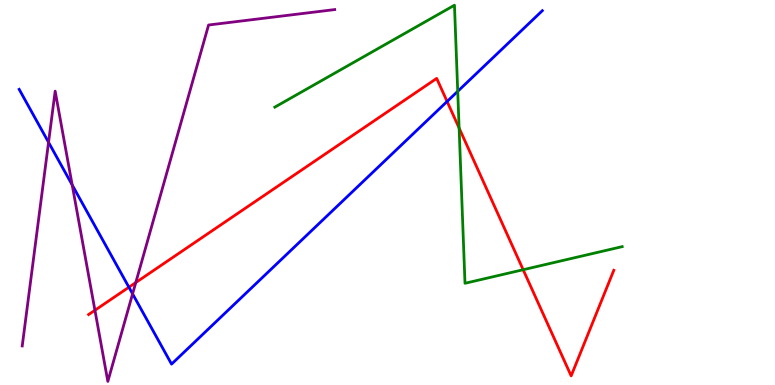[{'lines': ['blue', 'red'], 'intersections': [{'x': 1.66, 'y': 2.54}, {'x': 5.77, 'y': 7.36}]}, {'lines': ['green', 'red'], 'intersections': [{'x': 5.92, 'y': 6.67}, {'x': 6.75, 'y': 2.99}]}, {'lines': ['purple', 'red'], 'intersections': [{'x': 1.22, 'y': 1.94}, {'x': 1.75, 'y': 2.66}]}, {'lines': ['blue', 'green'], 'intersections': [{'x': 5.91, 'y': 7.63}]}, {'lines': ['blue', 'purple'], 'intersections': [{'x': 0.626, 'y': 6.3}, {'x': 0.931, 'y': 5.2}, {'x': 1.71, 'y': 2.37}]}, {'lines': ['green', 'purple'], 'intersections': []}]